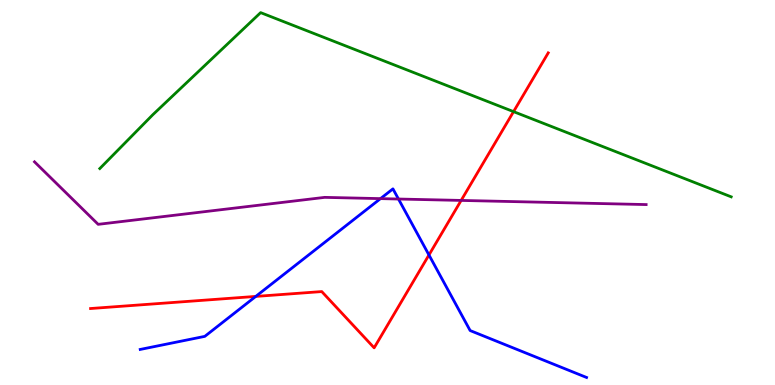[{'lines': ['blue', 'red'], 'intersections': [{'x': 3.3, 'y': 2.3}, {'x': 5.53, 'y': 3.38}]}, {'lines': ['green', 'red'], 'intersections': [{'x': 6.63, 'y': 7.1}]}, {'lines': ['purple', 'red'], 'intersections': [{'x': 5.95, 'y': 4.79}]}, {'lines': ['blue', 'green'], 'intersections': []}, {'lines': ['blue', 'purple'], 'intersections': [{'x': 4.91, 'y': 4.84}, {'x': 5.14, 'y': 4.83}]}, {'lines': ['green', 'purple'], 'intersections': []}]